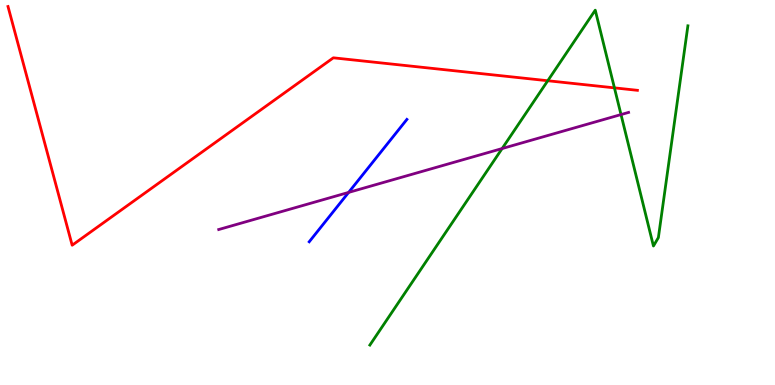[{'lines': ['blue', 'red'], 'intersections': []}, {'lines': ['green', 'red'], 'intersections': [{'x': 7.07, 'y': 7.9}, {'x': 7.93, 'y': 7.72}]}, {'lines': ['purple', 'red'], 'intersections': []}, {'lines': ['blue', 'green'], 'intersections': []}, {'lines': ['blue', 'purple'], 'intersections': [{'x': 4.5, 'y': 5.0}]}, {'lines': ['green', 'purple'], 'intersections': [{'x': 6.48, 'y': 6.14}, {'x': 8.01, 'y': 7.02}]}]